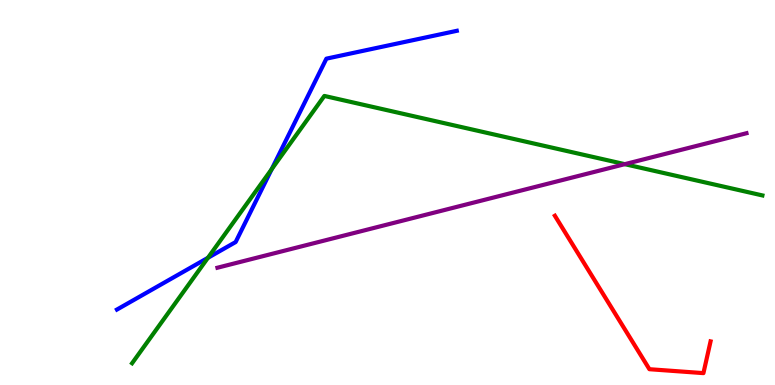[{'lines': ['blue', 'red'], 'intersections': []}, {'lines': ['green', 'red'], 'intersections': []}, {'lines': ['purple', 'red'], 'intersections': []}, {'lines': ['blue', 'green'], 'intersections': [{'x': 2.68, 'y': 3.3}, {'x': 3.51, 'y': 5.61}]}, {'lines': ['blue', 'purple'], 'intersections': []}, {'lines': ['green', 'purple'], 'intersections': [{'x': 8.06, 'y': 5.74}]}]